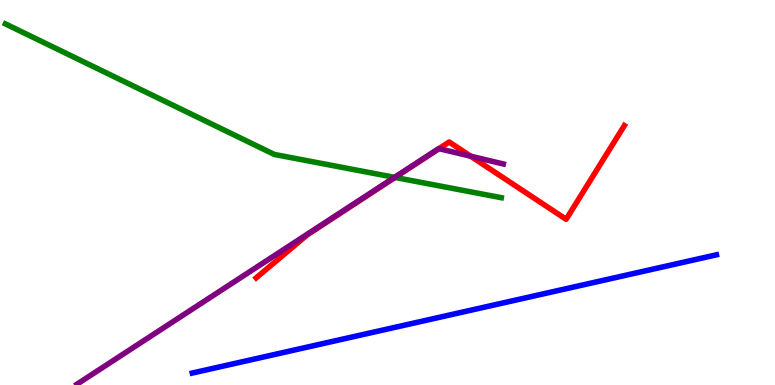[{'lines': ['blue', 'red'], 'intersections': []}, {'lines': ['green', 'red'], 'intersections': [{'x': 5.1, 'y': 5.39}]}, {'lines': ['purple', 'red'], 'intersections': [{'x': 5.66, 'y': 6.14}, {'x': 6.07, 'y': 5.94}]}, {'lines': ['blue', 'green'], 'intersections': []}, {'lines': ['blue', 'purple'], 'intersections': []}, {'lines': ['green', 'purple'], 'intersections': [{'x': 5.09, 'y': 5.39}]}]